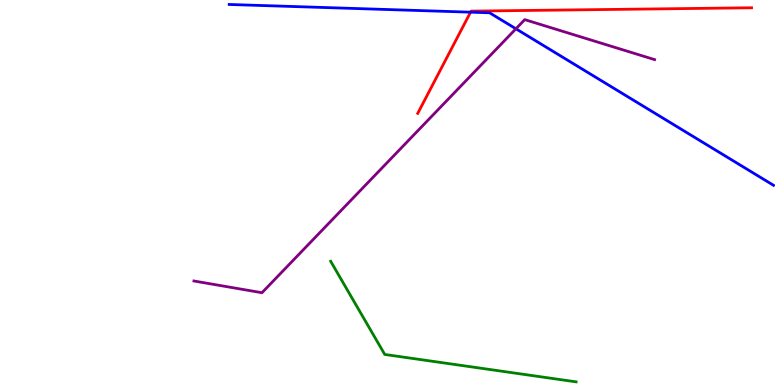[{'lines': ['blue', 'red'], 'intersections': [{'x': 6.07, 'y': 9.68}]}, {'lines': ['green', 'red'], 'intersections': []}, {'lines': ['purple', 'red'], 'intersections': []}, {'lines': ['blue', 'green'], 'intersections': []}, {'lines': ['blue', 'purple'], 'intersections': [{'x': 6.66, 'y': 9.25}]}, {'lines': ['green', 'purple'], 'intersections': []}]